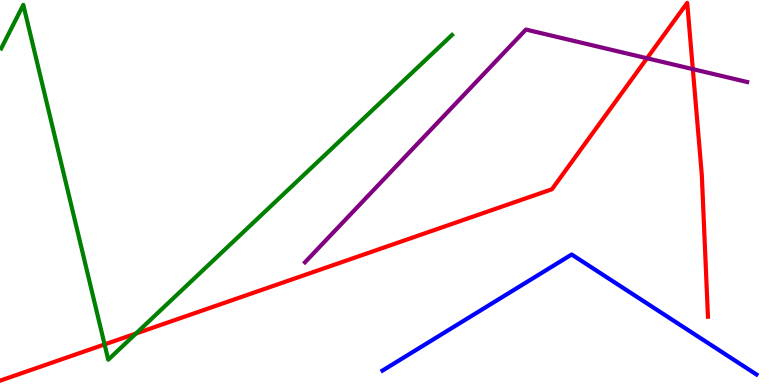[{'lines': ['blue', 'red'], 'intersections': []}, {'lines': ['green', 'red'], 'intersections': [{'x': 1.35, 'y': 1.05}, {'x': 1.75, 'y': 1.34}]}, {'lines': ['purple', 'red'], 'intersections': [{'x': 8.35, 'y': 8.49}, {'x': 8.94, 'y': 8.2}]}, {'lines': ['blue', 'green'], 'intersections': []}, {'lines': ['blue', 'purple'], 'intersections': []}, {'lines': ['green', 'purple'], 'intersections': []}]